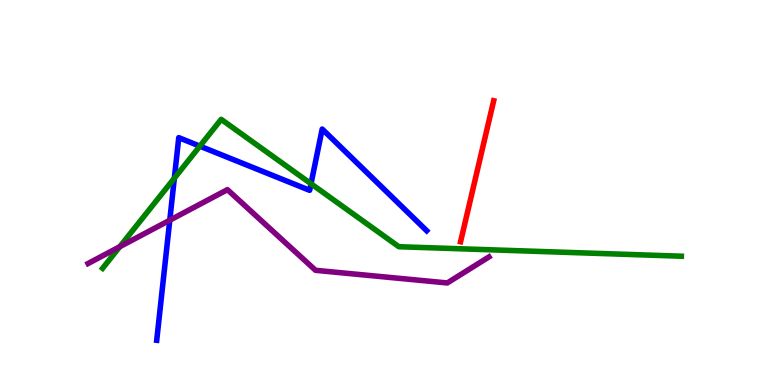[{'lines': ['blue', 'red'], 'intersections': []}, {'lines': ['green', 'red'], 'intersections': []}, {'lines': ['purple', 'red'], 'intersections': []}, {'lines': ['blue', 'green'], 'intersections': [{'x': 2.25, 'y': 5.37}, {'x': 2.58, 'y': 6.2}, {'x': 4.01, 'y': 5.23}]}, {'lines': ['blue', 'purple'], 'intersections': [{'x': 2.19, 'y': 4.28}]}, {'lines': ['green', 'purple'], 'intersections': [{'x': 1.55, 'y': 3.59}]}]